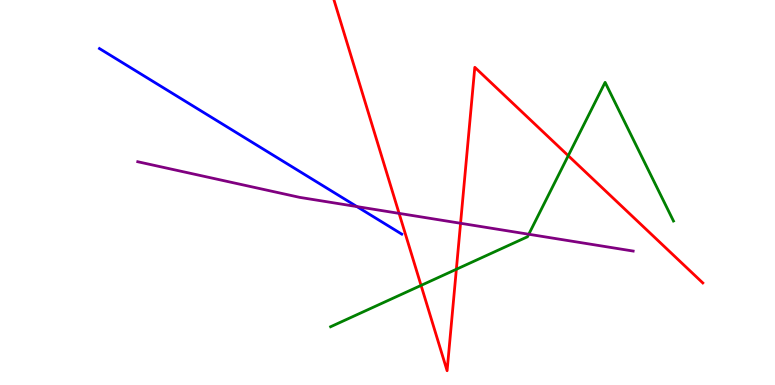[{'lines': ['blue', 'red'], 'intersections': []}, {'lines': ['green', 'red'], 'intersections': [{'x': 5.43, 'y': 2.59}, {'x': 5.89, 'y': 3.01}, {'x': 7.33, 'y': 5.96}]}, {'lines': ['purple', 'red'], 'intersections': [{'x': 5.15, 'y': 4.46}, {'x': 5.94, 'y': 4.2}]}, {'lines': ['blue', 'green'], 'intersections': []}, {'lines': ['blue', 'purple'], 'intersections': [{'x': 4.61, 'y': 4.63}]}, {'lines': ['green', 'purple'], 'intersections': [{'x': 6.82, 'y': 3.92}]}]